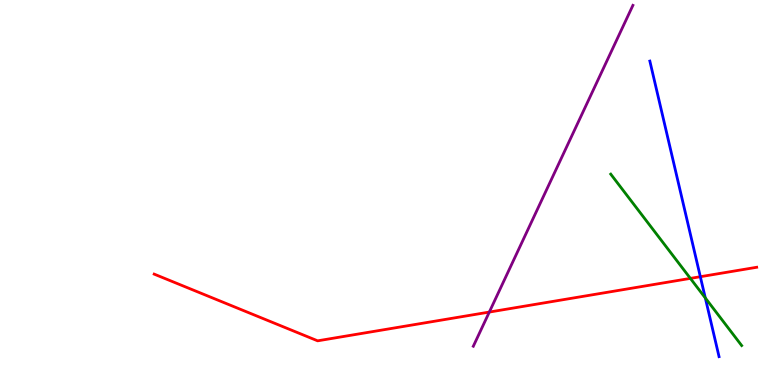[{'lines': ['blue', 'red'], 'intersections': [{'x': 9.04, 'y': 2.81}]}, {'lines': ['green', 'red'], 'intersections': [{'x': 8.91, 'y': 2.77}]}, {'lines': ['purple', 'red'], 'intersections': [{'x': 6.31, 'y': 1.89}]}, {'lines': ['blue', 'green'], 'intersections': [{'x': 9.1, 'y': 2.26}]}, {'lines': ['blue', 'purple'], 'intersections': []}, {'lines': ['green', 'purple'], 'intersections': []}]